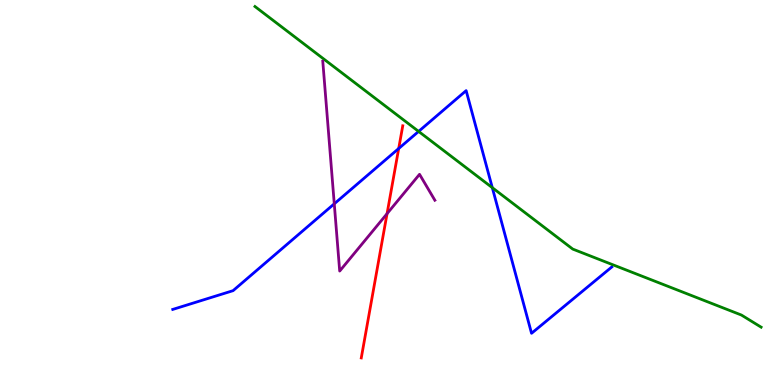[{'lines': ['blue', 'red'], 'intersections': [{'x': 5.14, 'y': 6.14}]}, {'lines': ['green', 'red'], 'intersections': []}, {'lines': ['purple', 'red'], 'intersections': [{'x': 4.99, 'y': 4.45}]}, {'lines': ['blue', 'green'], 'intersections': [{'x': 5.4, 'y': 6.59}, {'x': 6.35, 'y': 5.13}]}, {'lines': ['blue', 'purple'], 'intersections': [{'x': 4.31, 'y': 4.71}]}, {'lines': ['green', 'purple'], 'intersections': []}]